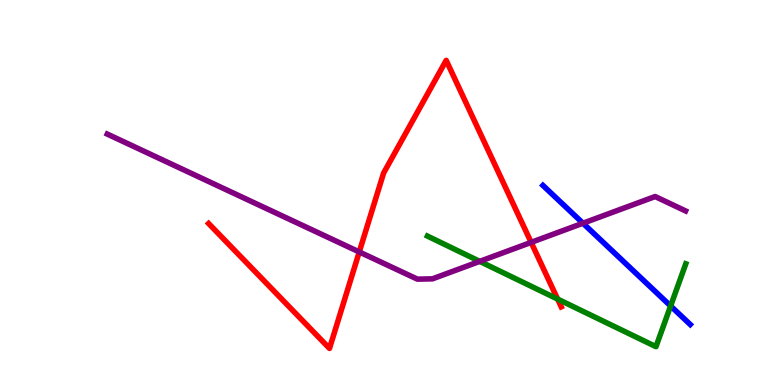[{'lines': ['blue', 'red'], 'intersections': []}, {'lines': ['green', 'red'], 'intersections': [{'x': 7.19, 'y': 2.23}]}, {'lines': ['purple', 'red'], 'intersections': [{'x': 4.64, 'y': 3.46}, {'x': 6.85, 'y': 3.7}]}, {'lines': ['blue', 'green'], 'intersections': [{'x': 8.65, 'y': 2.05}]}, {'lines': ['blue', 'purple'], 'intersections': [{'x': 7.52, 'y': 4.2}]}, {'lines': ['green', 'purple'], 'intersections': [{'x': 6.19, 'y': 3.21}]}]